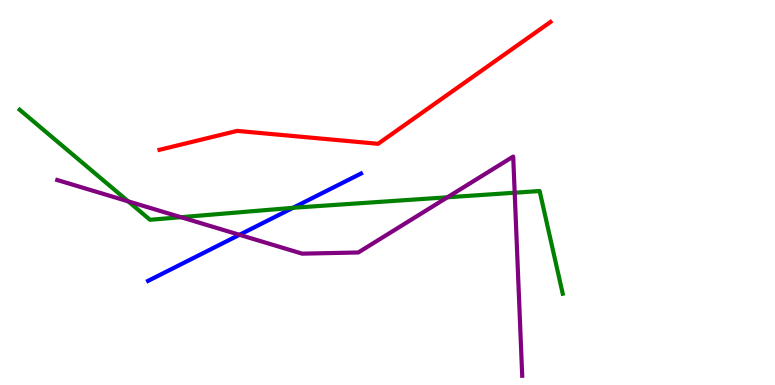[{'lines': ['blue', 'red'], 'intersections': []}, {'lines': ['green', 'red'], 'intersections': []}, {'lines': ['purple', 'red'], 'intersections': []}, {'lines': ['blue', 'green'], 'intersections': [{'x': 3.78, 'y': 4.6}]}, {'lines': ['blue', 'purple'], 'intersections': [{'x': 3.09, 'y': 3.9}]}, {'lines': ['green', 'purple'], 'intersections': [{'x': 1.65, 'y': 4.77}, {'x': 2.33, 'y': 4.36}, {'x': 5.77, 'y': 4.88}, {'x': 6.64, 'y': 4.99}]}]